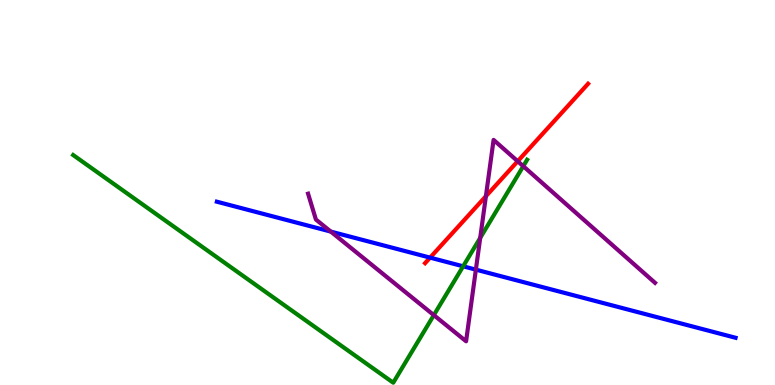[{'lines': ['blue', 'red'], 'intersections': [{'x': 5.55, 'y': 3.31}]}, {'lines': ['green', 'red'], 'intersections': []}, {'lines': ['purple', 'red'], 'intersections': [{'x': 6.27, 'y': 4.9}, {'x': 6.68, 'y': 5.81}]}, {'lines': ['blue', 'green'], 'intersections': [{'x': 5.98, 'y': 3.08}]}, {'lines': ['blue', 'purple'], 'intersections': [{'x': 4.27, 'y': 3.98}, {'x': 6.14, 'y': 3.0}]}, {'lines': ['green', 'purple'], 'intersections': [{'x': 5.6, 'y': 1.81}, {'x': 6.2, 'y': 3.82}, {'x': 6.75, 'y': 5.68}]}]